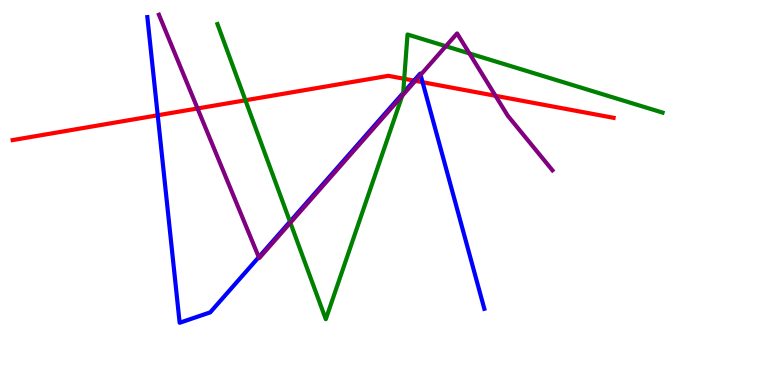[{'lines': ['blue', 'red'], 'intersections': [{'x': 2.04, 'y': 7.01}, {'x': 5.34, 'y': 7.91}, {'x': 5.45, 'y': 7.86}]}, {'lines': ['green', 'red'], 'intersections': [{'x': 3.17, 'y': 7.4}, {'x': 5.22, 'y': 7.95}]}, {'lines': ['purple', 'red'], 'intersections': [{'x': 2.55, 'y': 7.18}, {'x': 5.36, 'y': 7.9}, {'x': 6.39, 'y': 7.51}]}, {'lines': ['blue', 'green'], 'intersections': [{'x': 3.74, 'y': 4.24}, {'x': 5.2, 'y': 7.59}]}, {'lines': ['blue', 'purple'], 'intersections': [{'x': 3.34, 'y': 3.32}, {'x': 5.43, 'y': 8.05}]}, {'lines': ['green', 'purple'], 'intersections': [{'x': 3.75, 'y': 4.21}, {'x': 5.19, 'y': 7.51}, {'x': 5.75, 'y': 8.8}, {'x': 6.06, 'y': 8.61}]}]